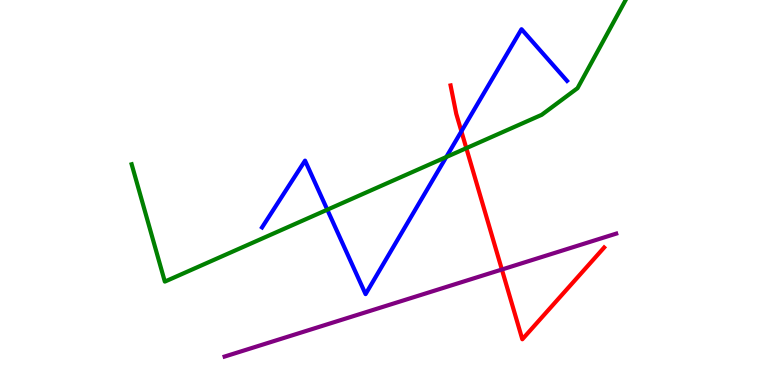[{'lines': ['blue', 'red'], 'intersections': [{'x': 5.95, 'y': 6.59}]}, {'lines': ['green', 'red'], 'intersections': [{'x': 6.02, 'y': 6.15}]}, {'lines': ['purple', 'red'], 'intersections': [{'x': 6.48, 'y': 3.0}]}, {'lines': ['blue', 'green'], 'intersections': [{'x': 4.22, 'y': 4.55}, {'x': 5.76, 'y': 5.92}]}, {'lines': ['blue', 'purple'], 'intersections': []}, {'lines': ['green', 'purple'], 'intersections': []}]